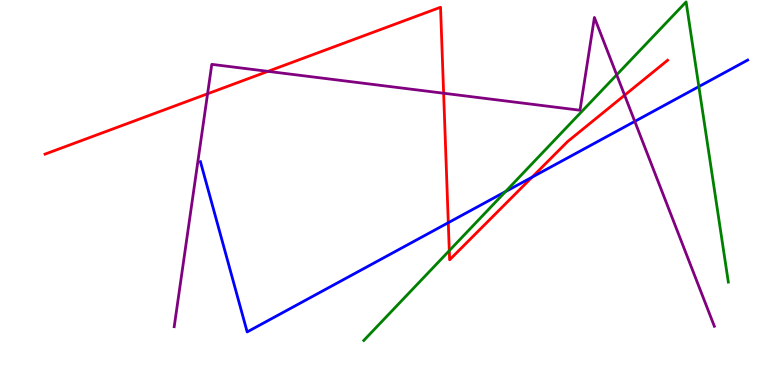[{'lines': ['blue', 'red'], 'intersections': [{'x': 5.78, 'y': 4.22}, {'x': 6.87, 'y': 5.4}]}, {'lines': ['green', 'red'], 'intersections': [{'x': 5.8, 'y': 3.49}]}, {'lines': ['purple', 'red'], 'intersections': [{'x': 2.68, 'y': 7.56}, {'x': 3.46, 'y': 8.15}, {'x': 5.72, 'y': 7.58}, {'x': 8.06, 'y': 7.53}]}, {'lines': ['blue', 'green'], 'intersections': [{'x': 6.52, 'y': 5.02}, {'x': 9.02, 'y': 7.75}]}, {'lines': ['blue', 'purple'], 'intersections': [{'x': 8.19, 'y': 6.85}]}, {'lines': ['green', 'purple'], 'intersections': [{'x': 7.96, 'y': 8.06}]}]